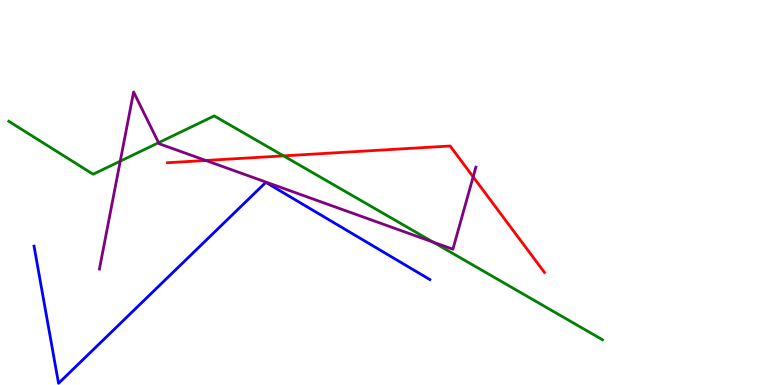[{'lines': ['blue', 'red'], 'intersections': []}, {'lines': ['green', 'red'], 'intersections': [{'x': 3.66, 'y': 5.95}]}, {'lines': ['purple', 'red'], 'intersections': [{'x': 2.66, 'y': 5.83}, {'x': 6.11, 'y': 5.41}]}, {'lines': ['blue', 'green'], 'intersections': []}, {'lines': ['blue', 'purple'], 'intersections': []}, {'lines': ['green', 'purple'], 'intersections': [{'x': 1.55, 'y': 5.81}, {'x': 2.05, 'y': 6.29}, {'x': 5.59, 'y': 3.71}]}]